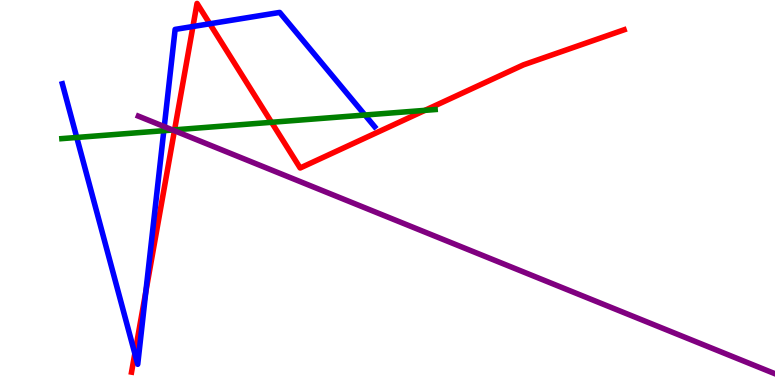[{'lines': ['blue', 'red'], 'intersections': [{'x': 1.74, 'y': 0.816}, {'x': 1.88, 'y': 2.42}, {'x': 2.49, 'y': 9.31}, {'x': 2.71, 'y': 9.38}]}, {'lines': ['green', 'red'], 'intersections': [{'x': 2.25, 'y': 6.63}, {'x': 3.5, 'y': 6.82}, {'x': 5.48, 'y': 7.13}]}, {'lines': ['purple', 'red'], 'intersections': [{'x': 2.25, 'y': 6.6}]}, {'lines': ['blue', 'green'], 'intersections': [{'x': 0.99, 'y': 6.43}, {'x': 2.11, 'y': 6.61}, {'x': 4.71, 'y': 7.01}]}, {'lines': ['blue', 'purple'], 'intersections': [{'x': 2.12, 'y': 6.71}]}, {'lines': ['green', 'purple'], 'intersections': [{'x': 2.23, 'y': 6.62}]}]